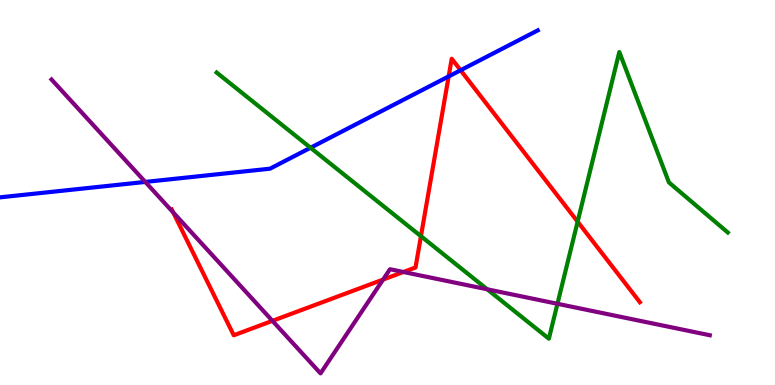[{'lines': ['blue', 'red'], 'intersections': [{'x': 5.79, 'y': 8.02}, {'x': 5.94, 'y': 8.18}]}, {'lines': ['green', 'red'], 'intersections': [{'x': 5.43, 'y': 3.86}, {'x': 7.45, 'y': 4.24}]}, {'lines': ['purple', 'red'], 'intersections': [{'x': 2.24, 'y': 4.48}, {'x': 3.52, 'y': 1.67}, {'x': 4.94, 'y': 2.74}, {'x': 5.21, 'y': 2.94}]}, {'lines': ['blue', 'green'], 'intersections': [{'x': 4.01, 'y': 6.16}]}, {'lines': ['blue', 'purple'], 'intersections': [{'x': 1.87, 'y': 5.27}]}, {'lines': ['green', 'purple'], 'intersections': [{'x': 6.29, 'y': 2.49}, {'x': 7.19, 'y': 2.11}]}]